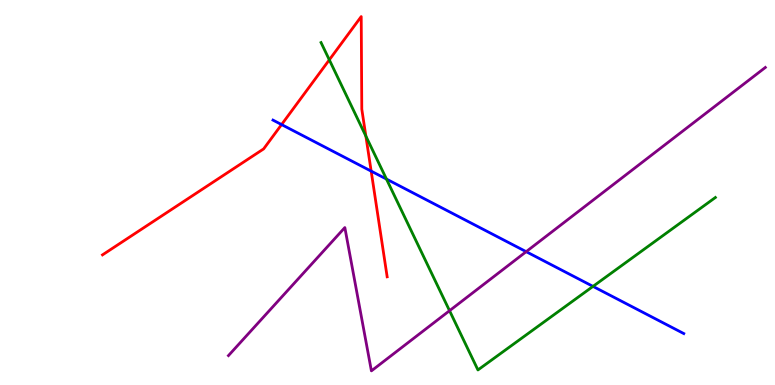[{'lines': ['blue', 'red'], 'intersections': [{'x': 3.63, 'y': 6.76}, {'x': 4.79, 'y': 5.56}]}, {'lines': ['green', 'red'], 'intersections': [{'x': 4.25, 'y': 8.45}, {'x': 4.72, 'y': 6.46}]}, {'lines': ['purple', 'red'], 'intersections': []}, {'lines': ['blue', 'green'], 'intersections': [{'x': 4.99, 'y': 5.35}, {'x': 7.65, 'y': 2.56}]}, {'lines': ['blue', 'purple'], 'intersections': [{'x': 6.79, 'y': 3.46}]}, {'lines': ['green', 'purple'], 'intersections': [{'x': 5.8, 'y': 1.93}]}]